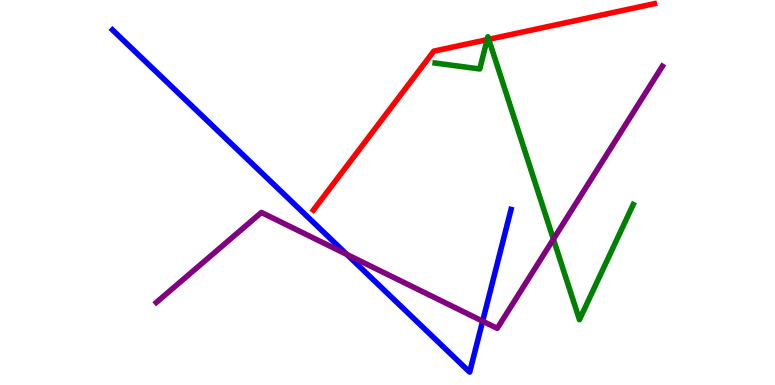[{'lines': ['blue', 'red'], 'intersections': []}, {'lines': ['green', 'red'], 'intersections': [{'x': 6.29, 'y': 8.97}, {'x': 6.31, 'y': 8.98}]}, {'lines': ['purple', 'red'], 'intersections': []}, {'lines': ['blue', 'green'], 'intersections': []}, {'lines': ['blue', 'purple'], 'intersections': [{'x': 4.48, 'y': 3.39}, {'x': 6.23, 'y': 1.66}]}, {'lines': ['green', 'purple'], 'intersections': [{'x': 7.14, 'y': 3.79}]}]